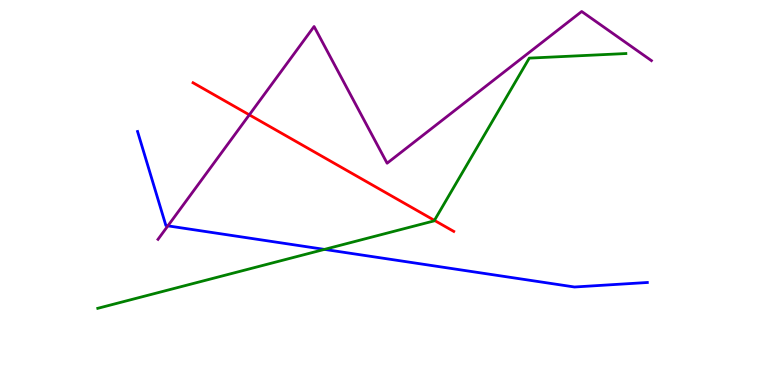[{'lines': ['blue', 'red'], 'intersections': []}, {'lines': ['green', 'red'], 'intersections': [{'x': 5.61, 'y': 4.28}]}, {'lines': ['purple', 'red'], 'intersections': [{'x': 3.22, 'y': 7.02}]}, {'lines': ['blue', 'green'], 'intersections': [{'x': 4.19, 'y': 3.52}]}, {'lines': ['blue', 'purple'], 'intersections': [{'x': 2.17, 'y': 4.13}]}, {'lines': ['green', 'purple'], 'intersections': []}]